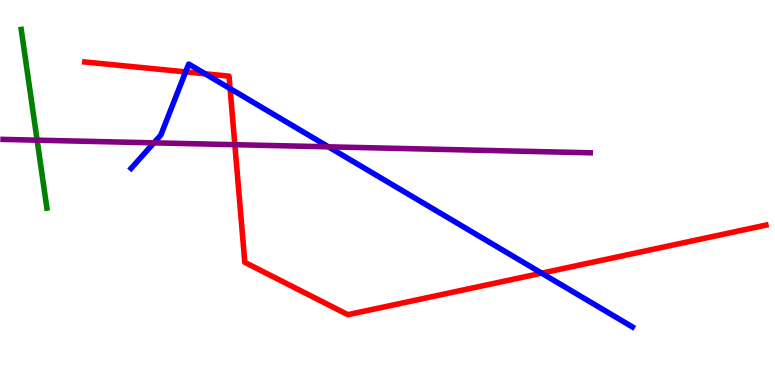[{'lines': ['blue', 'red'], 'intersections': [{'x': 2.4, 'y': 8.13}, {'x': 2.65, 'y': 8.08}, {'x': 2.97, 'y': 7.7}, {'x': 6.99, 'y': 2.9}]}, {'lines': ['green', 'red'], 'intersections': []}, {'lines': ['purple', 'red'], 'intersections': [{'x': 3.03, 'y': 6.24}]}, {'lines': ['blue', 'green'], 'intersections': []}, {'lines': ['blue', 'purple'], 'intersections': [{'x': 1.99, 'y': 6.29}, {'x': 4.24, 'y': 6.19}]}, {'lines': ['green', 'purple'], 'intersections': [{'x': 0.479, 'y': 6.36}]}]